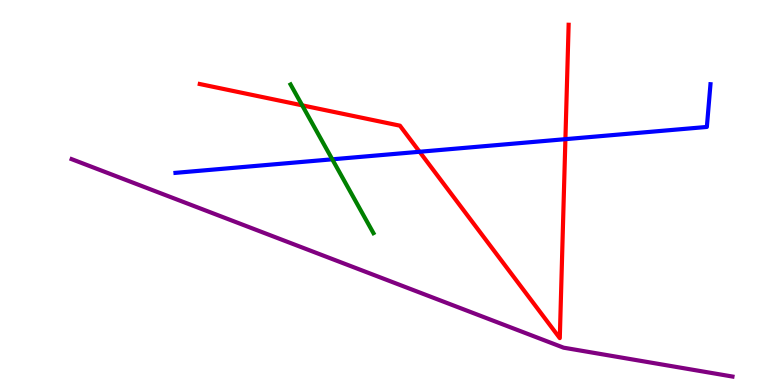[{'lines': ['blue', 'red'], 'intersections': [{'x': 5.41, 'y': 6.06}, {'x': 7.3, 'y': 6.39}]}, {'lines': ['green', 'red'], 'intersections': [{'x': 3.9, 'y': 7.26}]}, {'lines': ['purple', 'red'], 'intersections': []}, {'lines': ['blue', 'green'], 'intersections': [{'x': 4.29, 'y': 5.86}]}, {'lines': ['blue', 'purple'], 'intersections': []}, {'lines': ['green', 'purple'], 'intersections': []}]